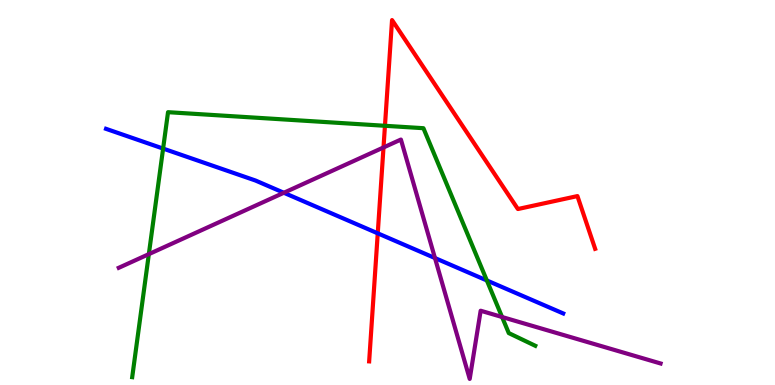[{'lines': ['blue', 'red'], 'intersections': [{'x': 4.87, 'y': 3.94}]}, {'lines': ['green', 'red'], 'intersections': [{'x': 4.97, 'y': 6.73}]}, {'lines': ['purple', 'red'], 'intersections': [{'x': 4.95, 'y': 6.17}]}, {'lines': ['blue', 'green'], 'intersections': [{'x': 2.1, 'y': 6.14}, {'x': 6.28, 'y': 2.72}]}, {'lines': ['blue', 'purple'], 'intersections': [{'x': 3.66, 'y': 4.99}, {'x': 5.61, 'y': 3.3}]}, {'lines': ['green', 'purple'], 'intersections': [{'x': 1.92, 'y': 3.4}, {'x': 6.48, 'y': 1.77}]}]